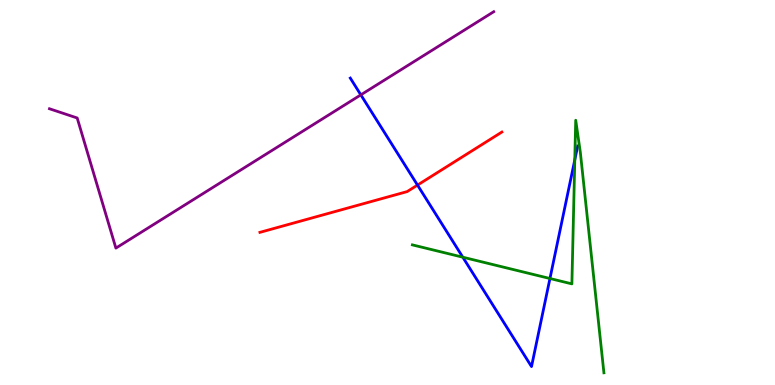[{'lines': ['blue', 'red'], 'intersections': [{'x': 5.39, 'y': 5.19}]}, {'lines': ['green', 'red'], 'intersections': []}, {'lines': ['purple', 'red'], 'intersections': []}, {'lines': ['blue', 'green'], 'intersections': [{'x': 5.97, 'y': 3.32}, {'x': 7.1, 'y': 2.77}, {'x': 7.42, 'y': 5.85}]}, {'lines': ['blue', 'purple'], 'intersections': [{'x': 4.66, 'y': 7.54}]}, {'lines': ['green', 'purple'], 'intersections': []}]